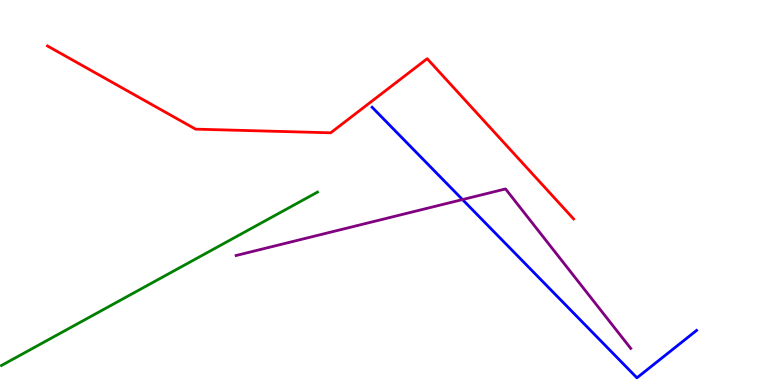[{'lines': ['blue', 'red'], 'intersections': []}, {'lines': ['green', 'red'], 'intersections': []}, {'lines': ['purple', 'red'], 'intersections': []}, {'lines': ['blue', 'green'], 'intersections': []}, {'lines': ['blue', 'purple'], 'intersections': [{'x': 5.97, 'y': 4.82}]}, {'lines': ['green', 'purple'], 'intersections': []}]